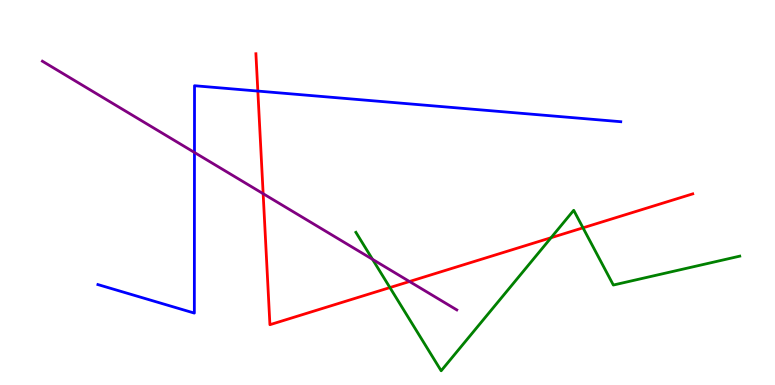[{'lines': ['blue', 'red'], 'intersections': [{'x': 3.33, 'y': 7.63}]}, {'lines': ['green', 'red'], 'intersections': [{'x': 5.03, 'y': 2.53}, {'x': 7.11, 'y': 3.83}, {'x': 7.52, 'y': 4.08}]}, {'lines': ['purple', 'red'], 'intersections': [{'x': 3.4, 'y': 4.97}, {'x': 5.28, 'y': 2.69}]}, {'lines': ['blue', 'green'], 'intersections': []}, {'lines': ['blue', 'purple'], 'intersections': [{'x': 2.51, 'y': 6.04}]}, {'lines': ['green', 'purple'], 'intersections': [{'x': 4.81, 'y': 3.26}]}]